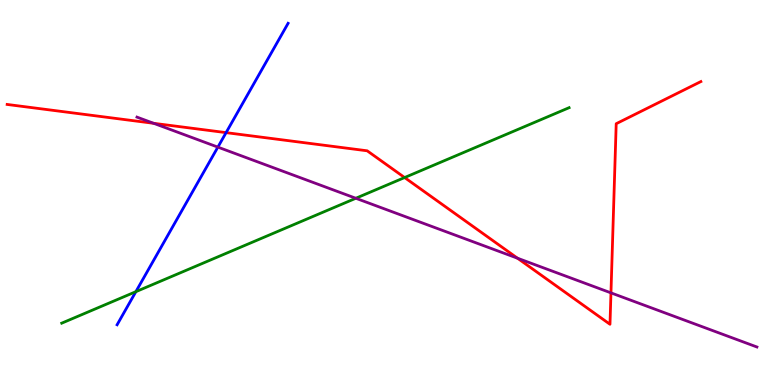[{'lines': ['blue', 'red'], 'intersections': [{'x': 2.92, 'y': 6.55}]}, {'lines': ['green', 'red'], 'intersections': [{'x': 5.22, 'y': 5.39}]}, {'lines': ['purple', 'red'], 'intersections': [{'x': 1.98, 'y': 6.8}, {'x': 6.68, 'y': 3.29}, {'x': 7.88, 'y': 2.39}]}, {'lines': ['blue', 'green'], 'intersections': [{'x': 1.75, 'y': 2.42}]}, {'lines': ['blue', 'purple'], 'intersections': [{'x': 2.81, 'y': 6.18}]}, {'lines': ['green', 'purple'], 'intersections': [{'x': 4.59, 'y': 4.85}]}]